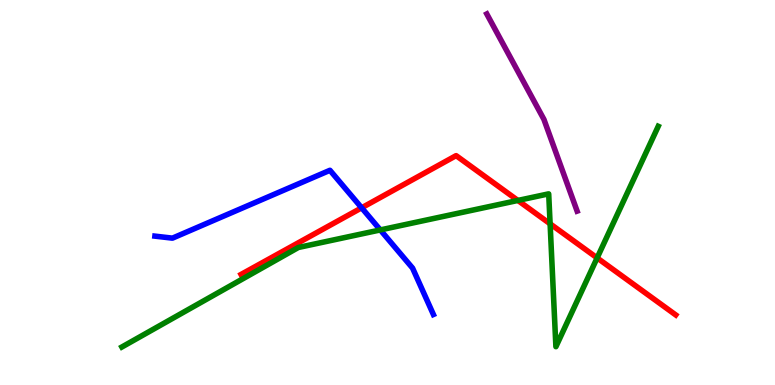[{'lines': ['blue', 'red'], 'intersections': [{'x': 4.67, 'y': 4.6}]}, {'lines': ['green', 'red'], 'intersections': [{'x': 6.68, 'y': 4.79}, {'x': 7.1, 'y': 4.19}, {'x': 7.7, 'y': 3.3}]}, {'lines': ['purple', 'red'], 'intersections': []}, {'lines': ['blue', 'green'], 'intersections': [{'x': 4.91, 'y': 4.03}]}, {'lines': ['blue', 'purple'], 'intersections': []}, {'lines': ['green', 'purple'], 'intersections': []}]